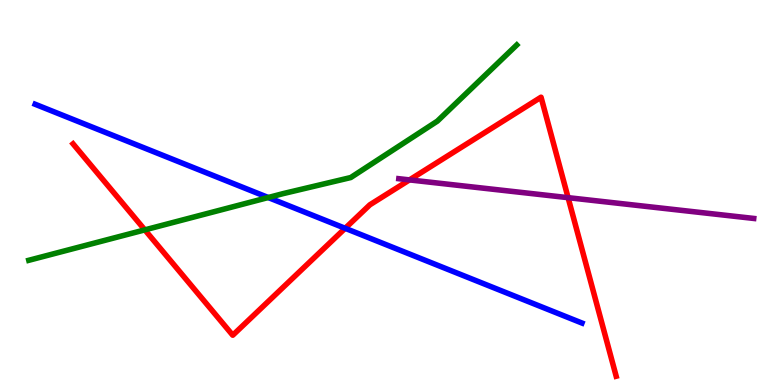[{'lines': ['blue', 'red'], 'intersections': [{'x': 4.45, 'y': 4.07}]}, {'lines': ['green', 'red'], 'intersections': [{'x': 1.87, 'y': 4.03}]}, {'lines': ['purple', 'red'], 'intersections': [{'x': 5.28, 'y': 5.33}, {'x': 7.33, 'y': 4.87}]}, {'lines': ['blue', 'green'], 'intersections': [{'x': 3.46, 'y': 4.87}]}, {'lines': ['blue', 'purple'], 'intersections': []}, {'lines': ['green', 'purple'], 'intersections': []}]